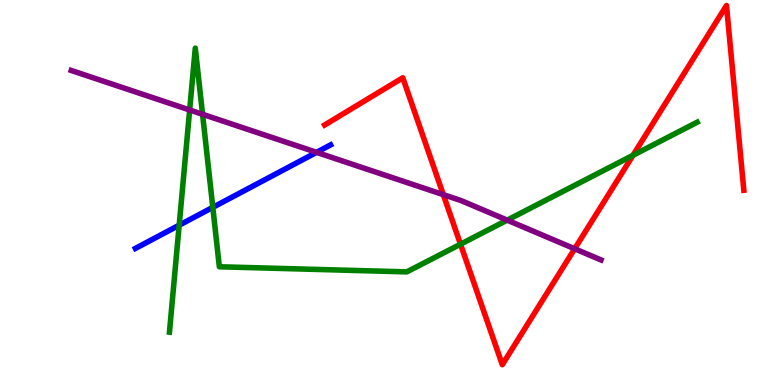[{'lines': ['blue', 'red'], 'intersections': []}, {'lines': ['green', 'red'], 'intersections': [{'x': 5.94, 'y': 3.66}, {'x': 8.17, 'y': 5.97}]}, {'lines': ['purple', 'red'], 'intersections': [{'x': 5.72, 'y': 4.94}, {'x': 7.42, 'y': 3.54}]}, {'lines': ['blue', 'green'], 'intersections': [{'x': 2.31, 'y': 4.15}, {'x': 2.75, 'y': 4.61}]}, {'lines': ['blue', 'purple'], 'intersections': [{'x': 4.08, 'y': 6.04}]}, {'lines': ['green', 'purple'], 'intersections': [{'x': 2.45, 'y': 7.14}, {'x': 2.61, 'y': 7.03}, {'x': 6.54, 'y': 4.28}]}]